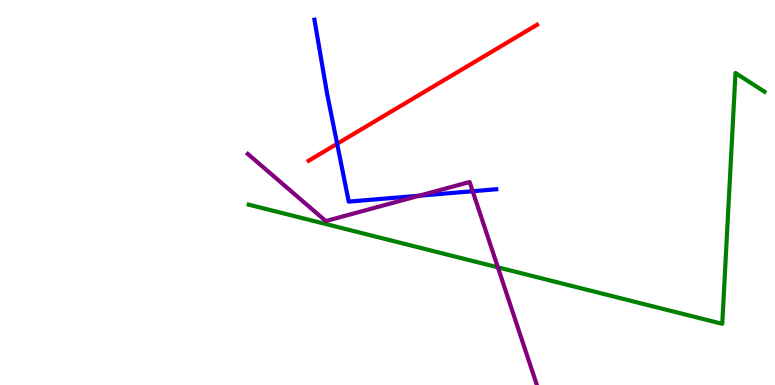[{'lines': ['blue', 'red'], 'intersections': [{'x': 4.35, 'y': 6.27}]}, {'lines': ['green', 'red'], 'intersections': []}, {'lines': ['purple', 'red'], 'intersections': []}, {'lines': ['blue', 'green'], 'intersections': []}, {'lines': ['blue', 'purple'], 'intersections': [{'x': 5.41, 'y': 4.92}, {'x': 6.1, 'y': 5.03}]}, {'lines': ['green', 'purple'], 'intersections': [{'x': 6.42, 'y': 3.06}]}]